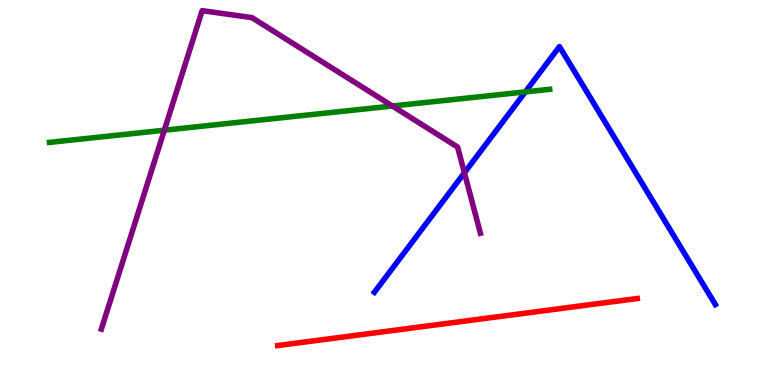[{'lines': ['blue', 'red'], 'intersections': []}, {'lines': ['green', 'red'], 'intersections': []}, {'lines': ['purple', 'red'], 'intersections': []}, {'lines': ['blue', 'green'], 'intersections': [{'x': 6.78, 'y': 7.61}]}, {'lines': ['blue', 'purple'], 'intersections': [{'x': 5.99, 'y': 5.51}]}, {'lines': ['green', 'purple'], 'intersections': [{'x': 2.12, 'y': 6.62}, {'x': 5.06, 'y': 7.25}]}]